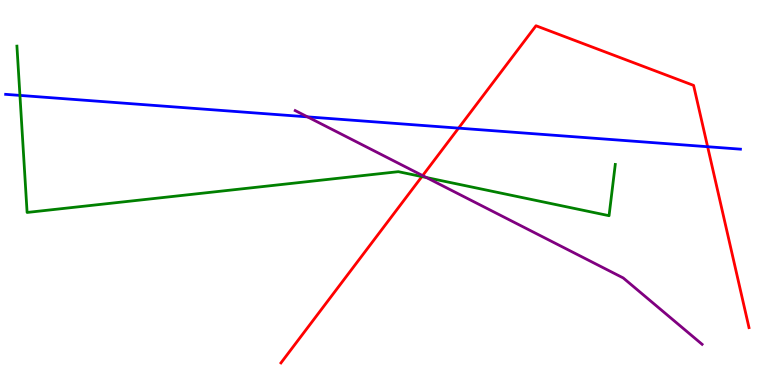[{'lines': ['blue', 'red'], 'intersections': [{'x': 5.92, 'y': 6.67}, {'x': 9.13, 'y': 6.19}]}, {'lines': ['green', 'red'], 'intersections': [{'x': 5.44, 'y': 5.41}]}, {'lines': ['purple', 'red'], 'intersections': [{'x': 5.45, 'y': 5.44}]}, {'lines': ['blue', 'green'], 'intersections': [{'x': 0.257, 'y': 7.52}]}, {'lines': ['blue', 'purple'], 'intersections': [{'x': 3.97, 'y': 6.96}]}, {'lines': ['green', 'purple'], 'intersections': [{'x': 5.5, 'y': 5.39}]}]